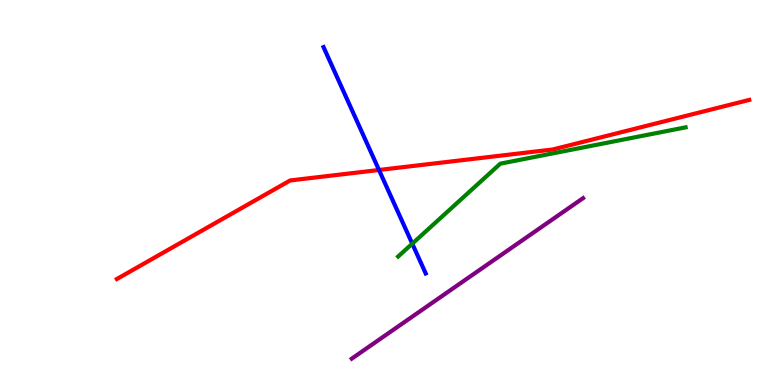[{'lines': ['blue', 'red'], 'intersections': [{'x': 4.89, 'y': 5.58}]}, {'lines': ['green', 'red'], 'intersections': []}, {'lines': ['purple', 'red'], 'intersections': []}, {'lines': ['blue', 'green'], 'intersections': [{'x': 5.32, 'y': 3.67}]}, {'lines': ['blue', 'purple'], 'intersections': []}, {'lines': ['green', 'purple'], 'intersections': []}]